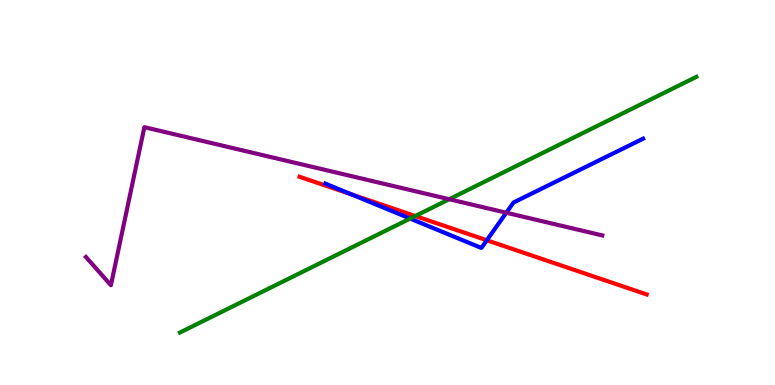[{'lines': ['blue', 'red'], 'intersections': [{'x': 4.54, 'y': 4.95}, {'x': 6.28, 'y': 3.76}]}, {'lines': ['green', 'red'], 'intersections': [{'x': 5.36, 'y': 4.39}]}, {'lines': ['purple', 'red'], 'intersections': []}, {'lines': ['blue', 'green'], 'intersections': [{'x': 5.29, 'y': 4.32}]}, {'lines': ['blue', 'purple'], 'intersections': [{'x': 6.53, 'y': 4.47}]}, {'lines': ['green', 'purple'], 'intersections': [{'x': 5.8, 'y': 4.83}]}]